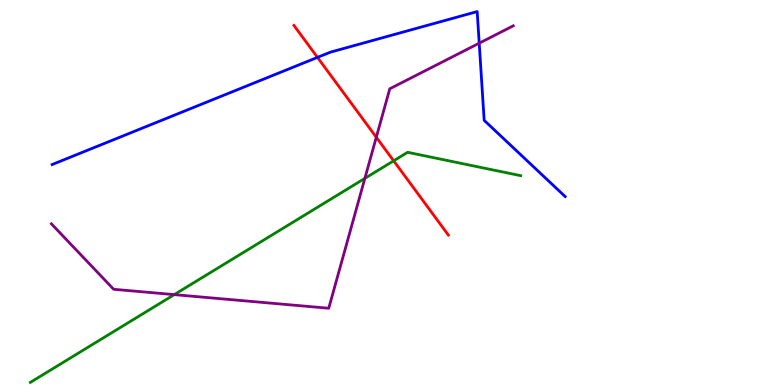[{'lines': ['blue', 'red'], 'intersections': [{'x': 4.1, 'y': 8.51}]}, {'lines': ['green', 'red'], 'intersections': [{'x': 5.08, 'y': 5.82}]}, {'lines': ['purple', 'red'], 'intersections': [{'x': 4.86, 'y': 6.43}]}, {'lines': ['blue', 'green'], 'intersections': []}, {'lines': ['blue', 'purple'], 'intersections': [{'x': 6.18, 'y': 8.88}]}, {'lines': ['green', 'purple'], 'intersections': [{'x': 2.25, 'y': 2.35}, {'x': 4.71, 'y': 5.37}]}]